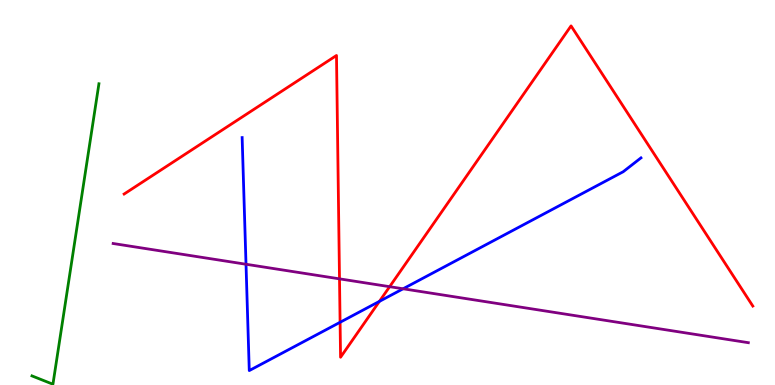[{'lines': ['blue', 'red'], 'intersections': [{'x': 4.39, 'y': 1.63}, {'x': 4.9, 'y': 2.17}]}, {'lines': ['green', 'red'], 'intersections': []}, {'lines': ['purple', 'red'], 'intersections': [{'x': 4.38, 'y': 2.76}, {'x': 5.03, 'y': 2.55}]}, {'lines': ['blue', 'green'], 'intersections': []}, {'lines': ['blue', 'purple'], 'intersections': [{'x': 3.17, 'y': 3.14}, {'x': 5.2, 'y': 2.5}]}, {'lines': ['green', 'purple'], 'intersections': []}]